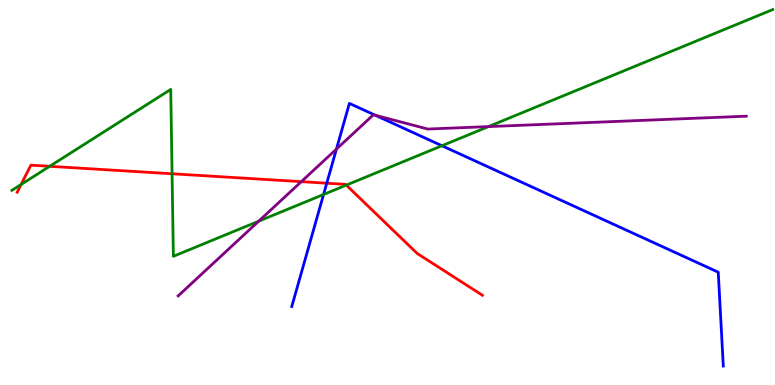[{'lines': ['blue', 'red'], 'intersections': [{'x': 4.22, 'y': 5.24}]}, {'lines': ['green', 'red'], 'intersections': [{'x': 0.272, 'y': 5.21}, {'x': 0.641, 'y': 5.68}, {'x': 2.22, 'y': 5.49}, {'x': 4.47, 'y': 5.19}]}, {'lines': ['purple', 'red'], 'intersections': [{'x': 3.89, 'y': 5.28}]}, {'lines': ['blue', 'green'], 'intersections': [{'x': 4.17, 'y': 4.95}, {'x': 5.7, 'y': 6.21}]}, {'lines': ['blue', 'purple'], 'intersections': [{'x': 4.34, 'y': 6.13}, {'x': 4.84, 'y': 7.01}]}, {'lines': ['green', 'purple'], 'intersections': [{'x': 3.34, 'y': 4.26}, {'x': 6.3, 'y': 6.71}]}]